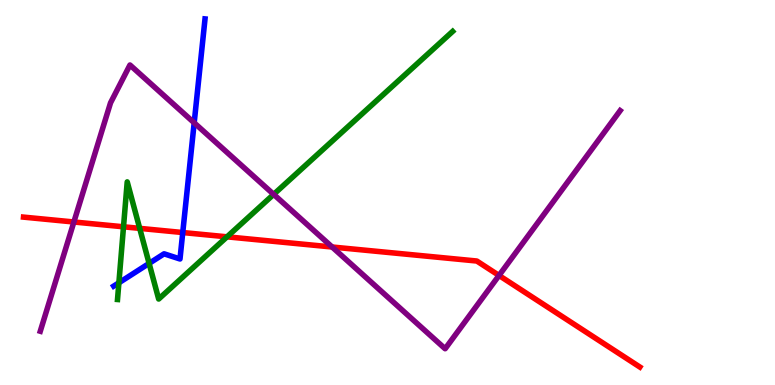[{'lines': ['blue', 'red'], 'intersections': [{'x': 2.36, 'y': 3.96}]}, {'lines': ['green', 'red'], 'intersections': [{'x': 1.59, 'y': 4.11}, {'x': 1.8, 'y': 4.07}, {'x': 2.93, 'y': 3.85}]}, {'lines': ['purple', 'red'], 'intersections': [{'x': 0.953, 'y': 4.23}, {'x': 4.29, 'y': 3.58}, {'x': 6.44, 'y': 2.85}]}, {'lines': ['blue', 'green'], 'intersections': [{'x': 1.53, 'y': 2.66}, {'x': 1.92, 'y': 3.16}]}, {'lines': ['blue', 'purple'], 'intersections': [{'x': 2.51, 'y': 6.81}]}, {'lines': ['green', 'purple'], 'intersections': [{'x': 3.53, 'y': 4.95}]}]